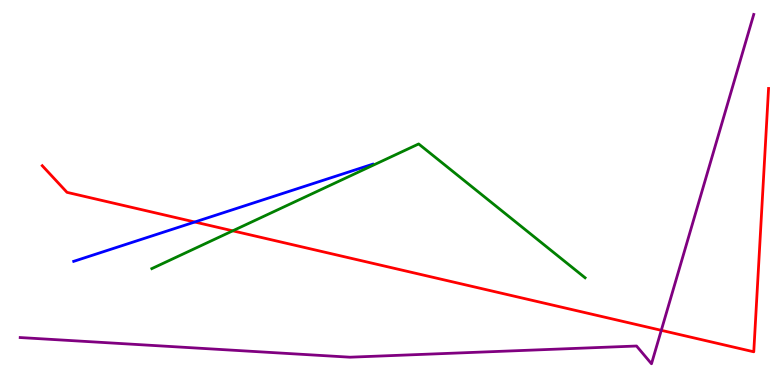[{'lines': ['blue', 'red'], 'intersections': [{'x': 2.51, 'y': 4.23}]}, {'lines': ['green', 'red'], 'intersections': [{'x': 3.0, 'y': 4.0}]}, {'lines': ['purple', 'red'], 'intersections': [{'x': 8.53, 'y': 1.42}]}, {'lines': ['blue', 'green'], 'intersections': []}, {'lines': ['blue', 'purple'], 'intersections': []}, {'lines': ['green', 'purple'], 'intersections': []}]